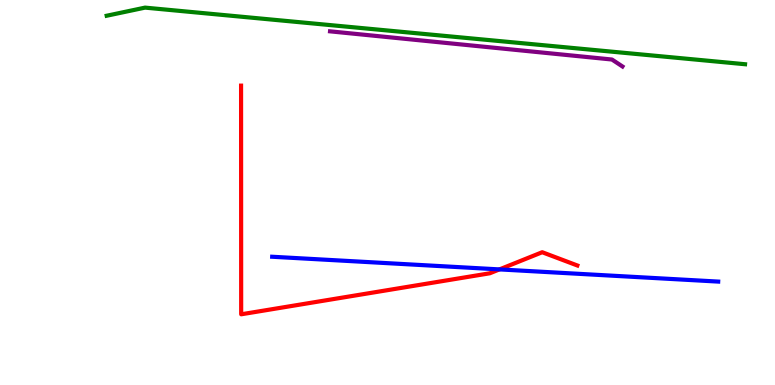[{'lines': ['blue', 'red'], 'intersections': [{'x': 6.44, 'y': 3.0}]}, {'lines': ['green', 'red'], 'intersections': []}, {'lines': ['purple', 'red'], 'intersections': []}, {'lines': ['blue', 'green'], 'intersections': []}, {'lines': ['blue', 'purple'], 'intersections': []}, {'lines': ['green', 'purple'], 'intersections': []}]